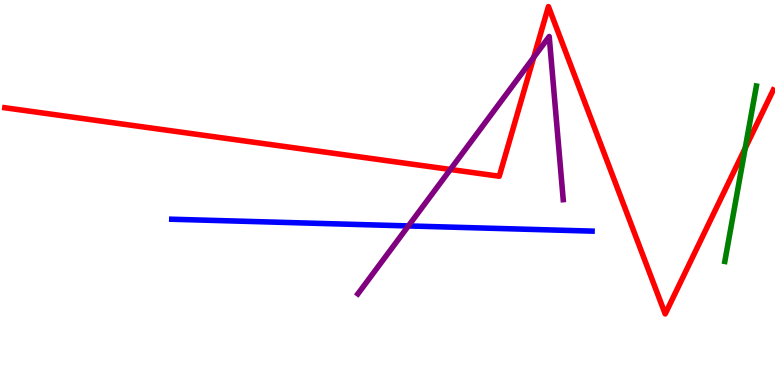[{'lines': ['blue', 'red'], 'intersections': []}, {'lines': ['green', 'red'], 'intersections': [{'x': 9.62, 'y': 6.15}]}, {'lines': ['purple', 'red'], 'intersections': [{'x': 5.81, 'y': 5.6}, {'x': 6.89, 'y': 8.51}]}, {'lines': ['blue', 'green'], 'intersections': []}, {'lines': ['blue', 'purple'], 'intersections': [{'x': 5.27, 'y': 4.13}]}, {'lines': ['green', 'purple'], 'intersections': []}]